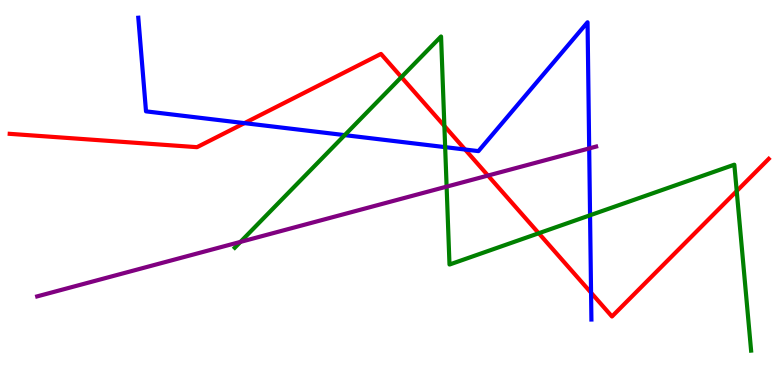[{'lines': ['blue', 'red'], 'intersections': [{'x': 3.15, 'y': 6.8}, {'x': 6.0, 'y': 6.12}, {'x': 7.63, 'y': 2.4}]}, {'lines': ['green', 'red'], 'intersections': [{'x': 5.18, 'y': 8.0}, {'x': 5.73, 'y': 6.73}, {'x': 6.95, 'y': 3.94}, {'x': 9.51, 'y': 5.04}]}, {'lines': ['purple', 'red'], 'intersections': [{'x': 6.3, 'y': 5.44}]}, {'lines': ['blue', 'green'], 'intersections': [{'x': 4.45, 'y': 6.49}, {'x': 5.74, 'y': 6.18}, {'x': 7.61, 'y': 4.41}]}, {'lines': ['blue', 'purple'], 'intersections': [{'x': 7.6, 'y': 6.14}]}, {'lines': ['green', 'purple'], 'intersections': [{'x': 3.1, 'y': 3.72}, {'x': 5.76, 'y': 5.15}]}]